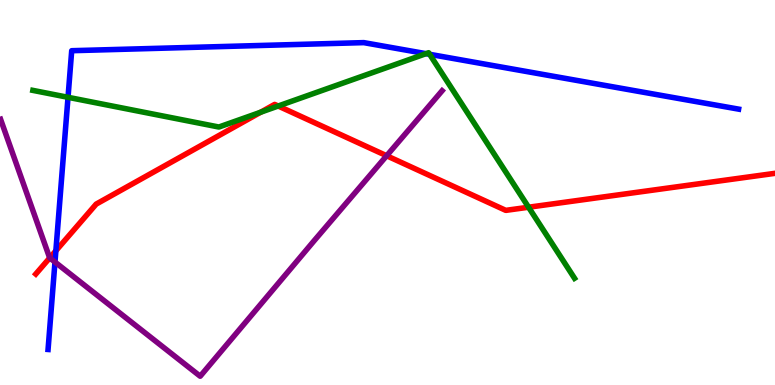[{'lines': ['blue', 'red'], 'intersections': [{'x': 0.721, 'y': 3.49}]}, {'lines': ['green', 'red'], 'intersections': [{'x': 3.36, 'y': 7.09}, {'x': 3.59, 'y': 7.25}, {'x': 6.82, 'y': 4.62}]}, {'lines': ['purple', 'red'], 'intersections': [{'x': 0.641, 'y': 3.3}, {'x': 4.99, 'y': 5.95}]}, {'lines': ['blue', 'green'], 'intersections': [{'x': 0.878, 'y': 7.47}, {'x': 5.5, 'y': 8.61}, {'x': 5.54, 'y': 8.59}]}, {'lines': ['blue', 'purple'], 'intersections': [{'x': 0.709, 'y': 3.19}]}, {'lines': ['green', 'purple'], 'intersections': []}]